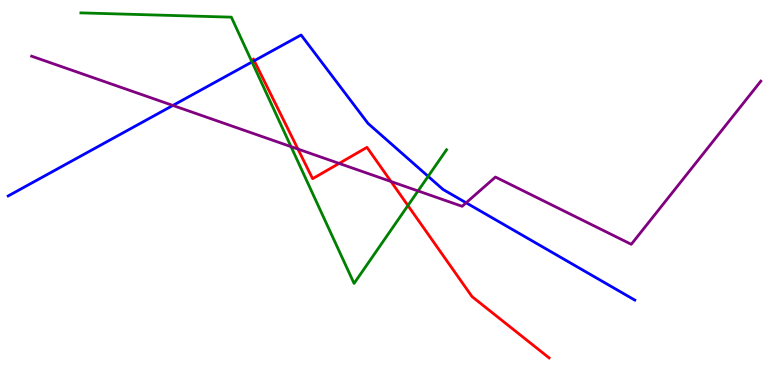[{'lines': ['blue', 'red'], 'intersections': [{'x': 3.28, 'y': 8.42}]}, {'lines': ['green', 'red'], 'intersections': [{'x': 5.26, 'y': 4.66}]}, {'lines': ['purple', 'red'], 'intersections': [{'x': 3.84, 'y': 6.13}, {'x': 4.38, 'y': 5.76}, {'x': 5.05, 'y': 5.29}]}, {'lines': ['blue', 'green'], 'intersections': [{'x': 3.25, 'y': 8.39}, {'x': 5.52, 'y': 5.42}]}, {'lines': ['blue', 'purple'], 'intersections': [{'x': 2.23, 'y': 7.26}, {'x': 6.01, 'y': 4.73}]}, {'lines': ['green', 'purple'], 'intersections': [{'x': 3.76, 'y': 6.19}, {'x': 5.39, 'y': 5.04}]}]